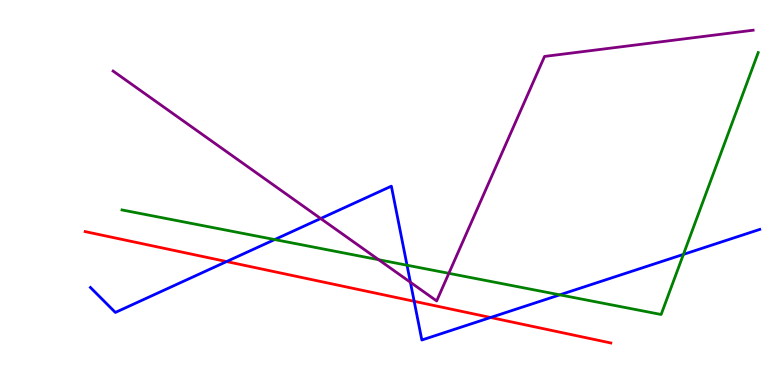[{'lines': ['blue', 'red'], 'intersections': [{'x': 2.92, 'y': 3.21}, {'x': 5.34, 'y': 2.17}, {'x': 6.33, 'y': 1.75}]}, {'lines': ['green', 'red'], 'intersections': []}, {'lines': ['purple', 'red'], 'intersections': []}, {'lines': ['blue', 'green'], 'intersections': [{'x': 3.54, 'y': 3.78}, {'x': 5.25, 'y': 3.11}, {'x': 7.22, 'y': 2.34}, {'x': 8.82, 'y': 3.39}]}, {'lines': ['blue', 'purple'], 'intersections': [{'x': 4.14, 'y': 4.32}, {'x': 5.3, 'y': 2.67}]}, {'lines': ['green', 'purple'], 'intersections': [{'x': 4.89, 'y': 3.25}, {'x': 5.79, 'y': 2.9}]}]